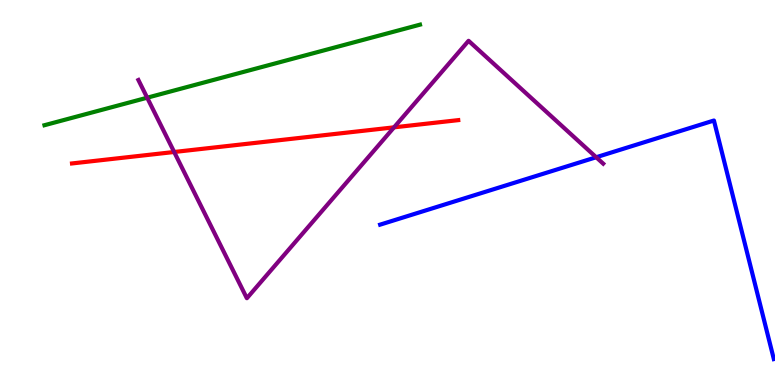[{'lines': ['blue', 'red'], 'intersections': []}, {'lines': ['green', 'red'], 'intersections': []}, {'lines': ['purple', 'red'], 'intersections': [{'x': 2.25, 'y': 6.05}, {'x': 5.08, 'y': 6.69}]}, {'lines': ['blue', 'green'], 'intersections': []}, {'lines': ['blue', 'purple'], 'intersections': [{'x': 7.69, 'y': 5.92}]}, {'lines': ['green', 'purple'], 'intersections': [{'x': 1.9, 'y': 7.46}]}]